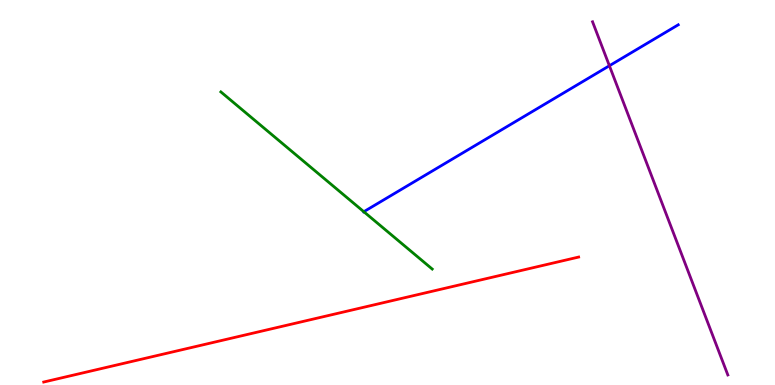[{'lines': ['blue', 'red'], 'intersections': []}, {'lines': ['green', 'red'], 'intersections': []}, {'lines': ['purple', 'red'], 'intersections': []}, {'lines': ['blue', 'green'], 'intersections': [{'x': 4.69, 'y': 4.5}]}, {'lines': ['blue', 'purple'], 'intersections': [{'x': 7.86, 'y': 8.29}]}, {'lines': ['green', 'purple'], 'intersections': []}]